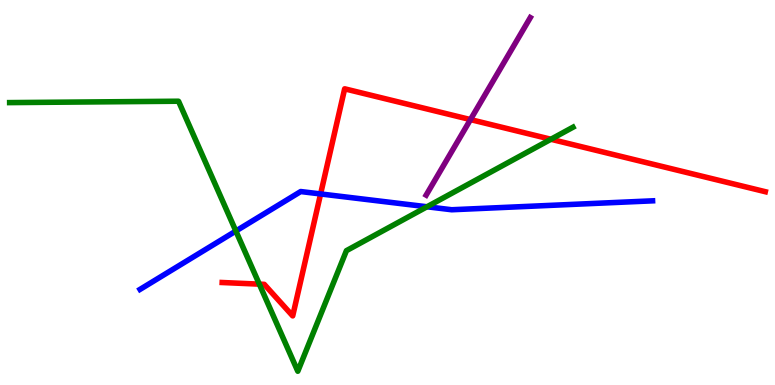[{'lines': ['blue', 'red'], 'intersections': [{'x': 4.14, 'y': 4.96}]}, {'lines': ['green', 'red'], 'intersections': [{'x': 3.35, 'y': 2.62}, {'x': 7.11, 'y': 6.38}]}, {'lines': ['purple', 'red'], 'intersections': [{'x': 6.07, 'y': 6.89}]}, {'lines': ['blue', 'green'], 'intersections': [{'x': 3.04, 'y': 4.0}, {'x': 5.51, 'y': 4.63}]}, {'lines': ['blue', 'purple'], 'intersections': []}, {'lines': ['green', 'purple'], 'intersections': []}]